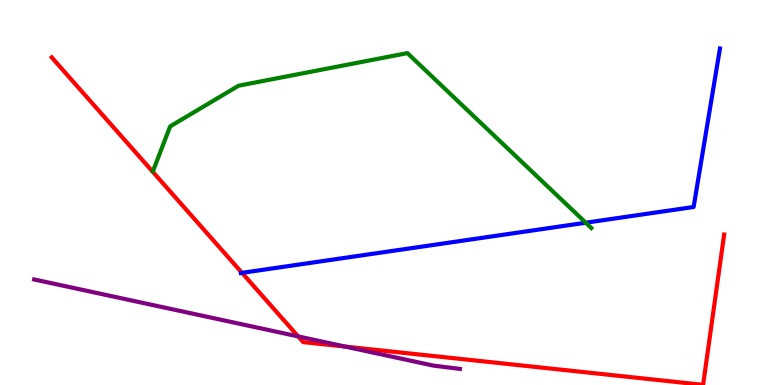[{'lines': ['blue', 'red'], 'intersections': [{'x': 3.12, 'y': 2.91}]}, {'lines': ['green', 'red'], 'intersections': []}, {'lines': ['purple', 'red'], 'intersections': [{'x': 3.85, 'y': 1.26}, {'x': 4.46, 'y': 0.997}]}, {'lines': ['blue', 'green'], 'intersections': [{'x': 7.56, 'y': 4.22}]}, {'lines': ['blue', 'purple'], 'intersections': []}, {'lines': ['green', 'purple'], 'intersections': []}]